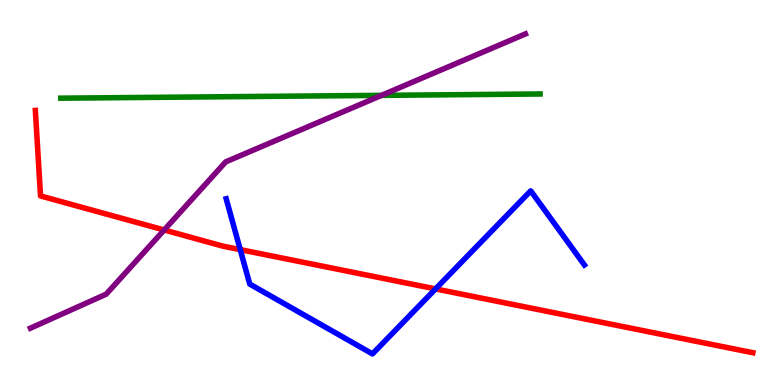[{'lines': ['blue', 'red'], 'intersections': [{'x': 3.1, 'y': 3.52}, {'x': 5.62, 'y': 2.5}]}, {'lines': ['green', 'red'], 'intersections': []}, {'lines': ['purple', 'red'], 'intersections': [{'x': 2.12, 'y': 4.03}]}, {'lines': ['blue', 'green'], 'intersections': []}, {'lines': ['blue', 'purple'], 'intersections': []}, {'lines': ['green', 'purple'], 'intersections': [{'x': 4.92, 'y': 7.52}]}]